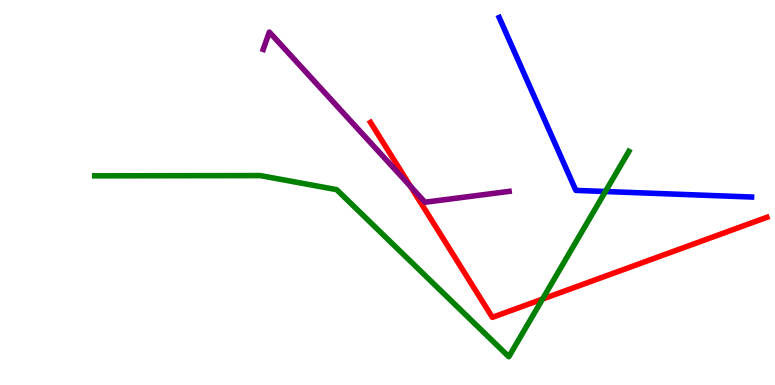[{'lines': ['blue', 'red'], 'intersections': []}, {'lines': ['green', 'red'], 'intersections': [{'x': 7.0, 'y': 2.23}]}, {'lines': ['purple', 'red'], 'intersections': [{'x': 5.3, 'y': 5.16}]}, {'lines': ['blue', 'green'], 'intersections': [{'x': 7.81, 'y': 5.03}]}, {'lines': ['blue', 'purple'], 'intersections': []}, {'lines': ['green', 'purple'], 'intersections': []}]